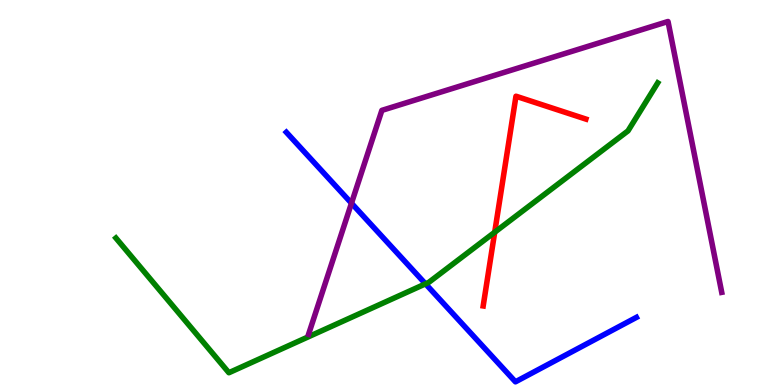[{'lines': ['blue', 'red'], 'intersections': []}, {'lines': ['green', 'red'], 'intersections': [{'x': 6.38, 'y': 3.97}]}, {'lines': ['purple', 'red'], 'intersections': []}, {'lines': ['blue', 'green'], 'intersections': [{'x': 5.49, 'y': 2.63}]}, {'lines': ['blue', 'purple'], 'intersections': [{'x': 4.54, 'y': 4.72}]}, {'lines': ['green', 'purple'], 'intersections': []}]